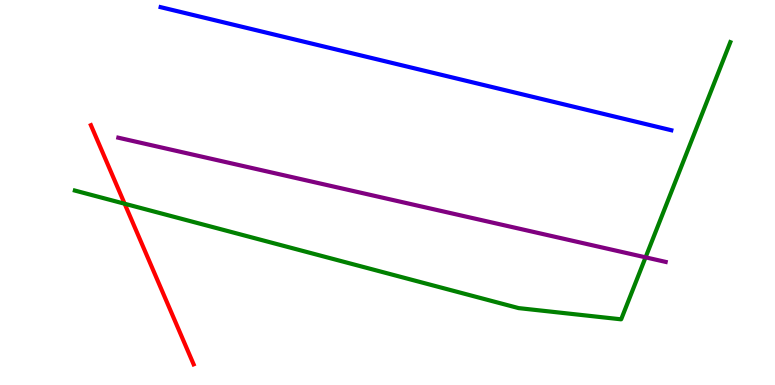[{'lines': ['blue', 'red'], 'intersections': []}, {'lines': ['green', 'red'], 'intersections': [{'x': 1.61, 'y': 4.71}]}, {'lines': ['purple', 'red'], 'intersections': []}, {'lines': ['blue', 'green'], 'intersections': []}, {'lines': ['blue', 'purple'], 'intersections': []}, {'lines': ['green', 'purple'], 'intersections': [{'x': 8.33, 'y': 3.32}]}]